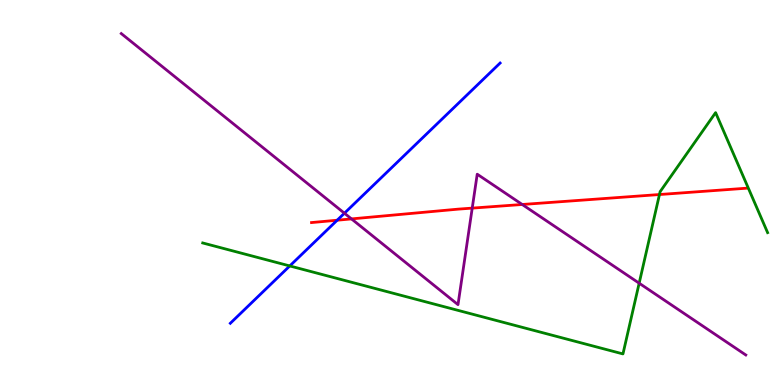[{'lines': ['blue', 'red'], 'intersections': [{'x': 4.35, 'y': 4.28}]}, {'lines': ['green', 'red'], 'intersections': [{'x': 8.51, 'y': 4.95}]}, {'lines': ['purple', 'red'], 'intersections': [{'x': 4.54, 'y': 4.31}, {'x': 6.09, 'y': 4.59}, {'x': 6.74, 'y': 4.69}]}, {'lines': ['blue', 'green'], 'intersections': [{'x': 3.74, 'y': 3.09}]}, {'lines': ['blue', 'purple'], 'intersections': [{'x': 4.44, 'y': 4.46}]}, {'lines': ['green', 'purple'], 'intersections': [{'x': 8.25, 'y': 2.64}]}]